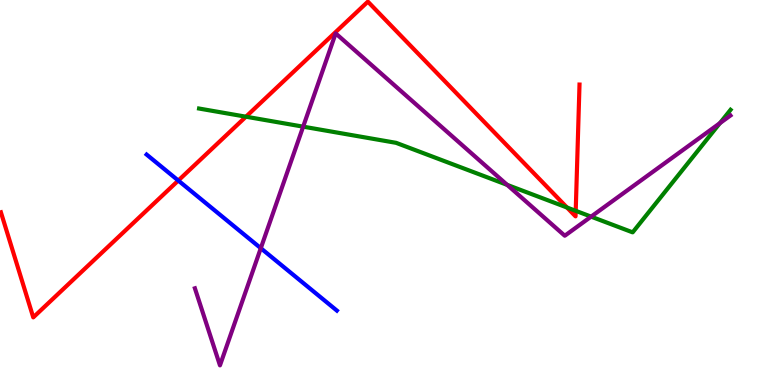[{'lines': ['blue', 'red'], 'intersections': [{'x': 2.3, 'y': 5.31}]}, {'lines': ['green', 'red'], 'intersections': [{'x': 3.17, 'y': 6.97}, {'x': 7.32, 'y': 4.61}, {'x': 7.43, 'y': 4.52}]}, {'lines': ['purple', 'red'], 'intersections': []}, {'lines': ['blue', 'green'], 'intersections': []}, {'lines': ['blue', 'purple'], 'intersections': [{'x': 3.37, 'y': 3.55}]}, {'lines': ['green', 'purple'], 'intersections': [{'x': 3.91, 'y': 6.71}, {'x': 6.54, 'y': 5.2}, {'x': 7.63, 'y': 4.37}, {'x': 9.29, 'y': 6.8}]}]